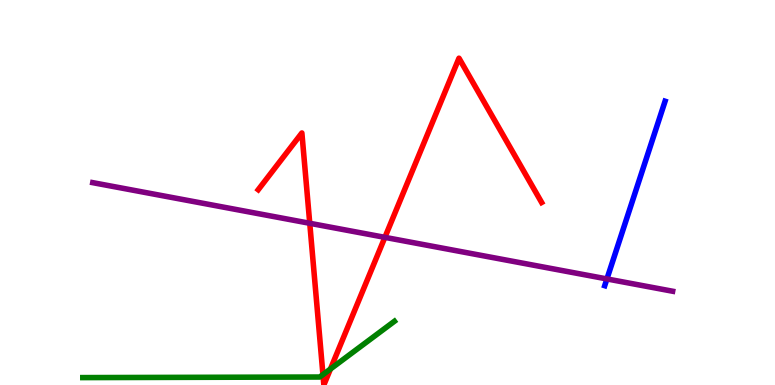[{'lines': ['blue', 'red'], 'intersections': []}, {'lines': ['green', 'red'], 'intersections': [{'x': 4.17, 'y': 0.27}, {'x': 4.26, 'y': 0.415}]}, {'lines': ['purple', 'red'], 'intersections': [{'x': 4.0, 'y': 4.2}, {'x': 4.97, 'y': 3.83}]}, {'lines': ['blue', 'green'], 'intersections': []}, {'lines': ['blue', 'purple'], 'intersections': [{'x': 7.83, 'y': 2.75}]}, {'lines': ['green', 'purple'], 'intersections': []}]